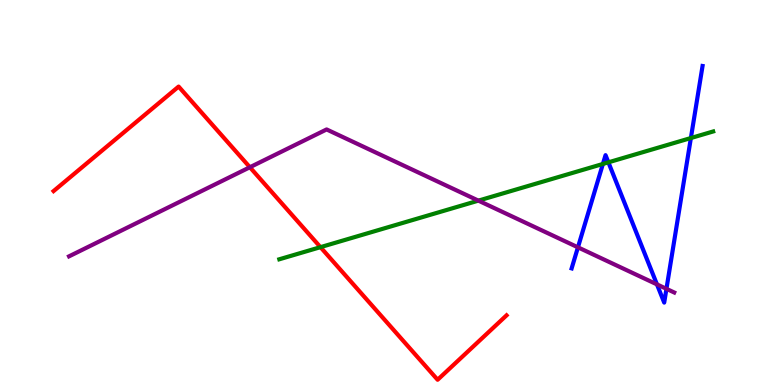[{'lines': ['blue', 'red'], 'intersections': []}, {'lines': ['green', 'red'], 'intersections': [{'x': 4.14, 'y': 3.58}]}, {'lines': ['purple', 'red'], 'intersections': [{'x': 3.22, 'y': 5.66}]}, {'lines': ['blue', 'green'], 'intersections': [{'x': 7.78, 'y': 5.74}, {'x': 7.85, 'y': 5.78}, {'x': 8.91, 'y': 6.41}]}, {'lines': ['blue', 'purple'], 'intersections': [{'x': 7.46, 'y': 3.58}, {'x': 8.48, 'y': 2.61}, {'x': 8.6, 'y': 2.5}]}, {'lines': ['green', 'purple'], 'intersections': [{'x': 6.17, 'y': 4.79}]}]